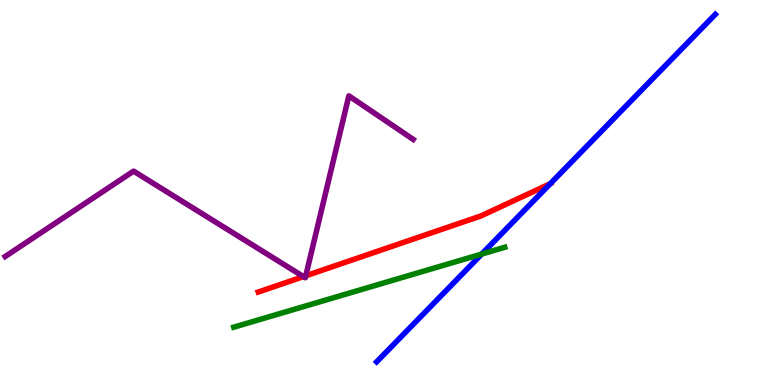[{'lines': ['blue', 'red'], 'intersections': [{'x': 7.1, 'y': 5.23}]}, {'lines': ['green', 'red'], 'intersections': []}, {'lines': ['purple', 'red'], 'intersections': [{'x': 3.92, 'y': 2.82}, {'x': 3.95, 'y': 2.84}]}, {'lines': ['blue', 'green'], 'intersections': [{'x': 6.22, 'y': 3.4}]}, {'lines': ['blue', 'purple'], 'intersections': []}, {'lines': ['green', 'purple'], 'intersections': []}]